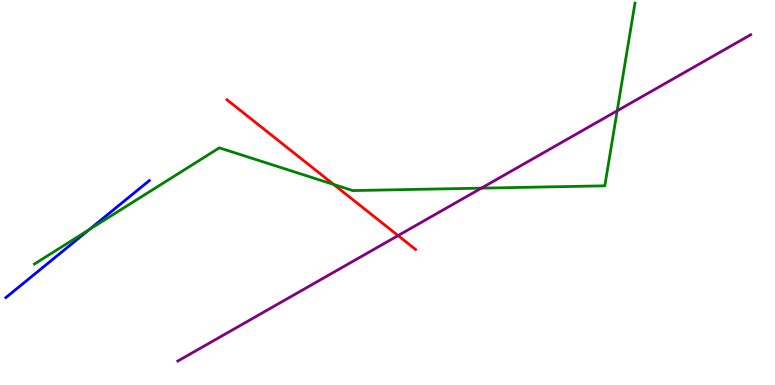[{'lines': ['blue', 'red'], 'intersections': []}, {'lines': ['green', 'red'], 'intersections': [{'x': 4.31, 'y': 5.21}]}, {'lines': ['purple', 'red'], 'intersections': [{'x': 5.14, 'y': 3.88}]}, {'lines': ['blue', 'green'], 'intersections': [{'x': 1.15, 'y': 4.04}]}, {'lines': ['blue', 'purple'], 'intersections': []}, {'lines': ['green', 'purple'], 'intersections': [{'x': 6.21, 'y': 5.11}, {'x': 7.96, 'y': 7.12}]}]